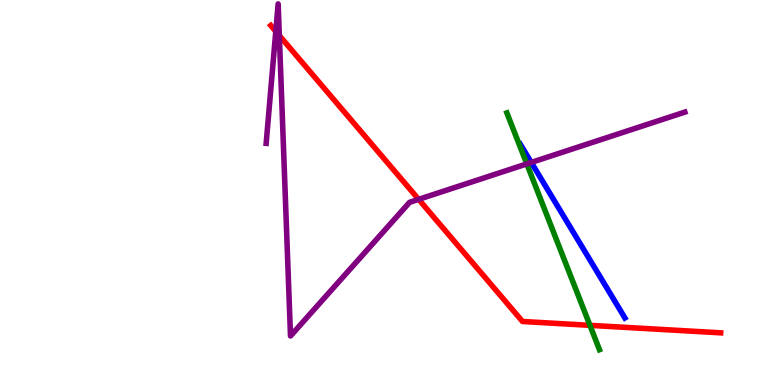[{'lines': ['blue', 'red'], 'intersections': []}, {'lines': ['green', 'red'], 'intersections': [{'x': 7.61, 'y': 1.55}]}, {'lines': ['purple', 'red'], 'intersections': [{'x': 3.56, 'y': 9.18}, {'x': 3.6, 'y': 9.08}, {'x': 5.4, 'y': 4.82}]}, {'lines': ['blue', 'green'], 'intersections': []}, {'lines': ['blue', 'purple'], 'intersections': [{'x': 6.85, 'y': 5.78}]}, {'lines': ['green', 'purple'], 'intersections': [{'x': 6.8, 'y': 5.74}]}]